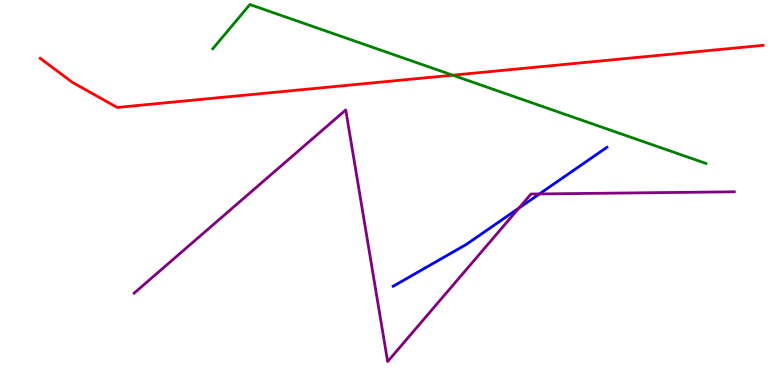[{'lines': ['blue', 'red'], 'intersections': []}, {'lines': ['green', 'red'], 'intersections': [{'x': 5.84, 'y': 8.05}]}, {'lines': ['purple', 'red'], 'intersections': []}, {'lines': ['blue', 'green'], 'intersections': []}, {'lines': ['blue', 'purple'], 'intersections': [{'x': 6.7, 'y': 4.59}, {'x': 6.96, 'y': 4.96}]}, {'lines': ['green', 'purple'], 'intersections': []}]